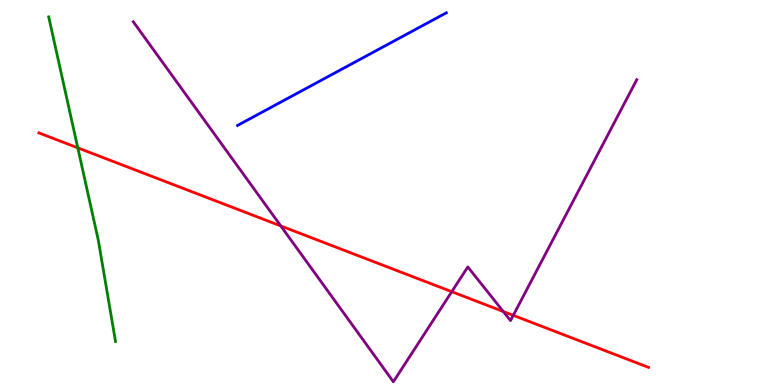[{'lines': ['blue', 'red'], 'intersections': []}, {'lines': ['green', 'red'], 'intersections': [{'x': 1.0, 'y': 6.16}]}, {'lines': ['purple', 'red'], 'intersections': [{'x': 3.62, 'y': 4.13}, {'x': 5.83, 'y': 2.42}, {'x': 6.49, 'y': 1.91}, {'x': 6.62, 'y': 1.81}]}, {'lines': ['blue', 'green'], 'intersections': []}, {'lines': ['blue', 'purple'], 'intersections': []}, {'lines': ['green', 'purple'], 'intersections': []}]